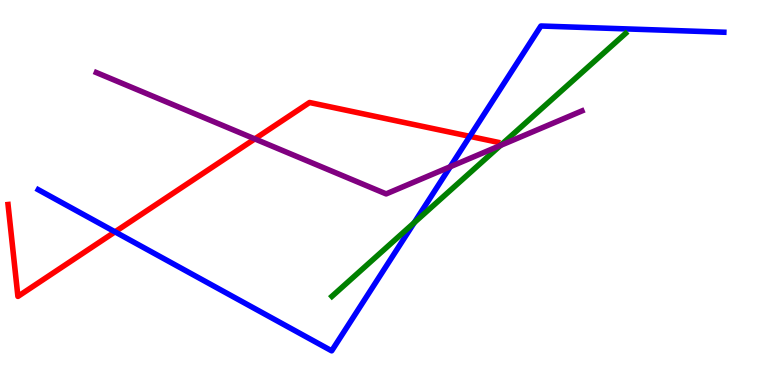[{'lines': ['blue', 'red'], 'intersections': [{'x': 1.48, 'y': 3.98}, {'x': 6.06, 'y': 6.46}]}, {'lines': ['green', 'red'], 'intersections': []}, {'lines': ['purple', 'red'], 'intersections': [{'x': 3.29, 'y': 6.39}]}, {'lines': ['blue', 'green'], 'intersections': [{'x': 5.35, 'y': 4.22}]}, {'lines': ['blue', 'purple'], 'intersections': [{'x': 5.81, 'y': 5.67}]}, {'lines': ['green', 'purple'], 'intersections': [{'x': 6.46, 'y': 6.22}]}]